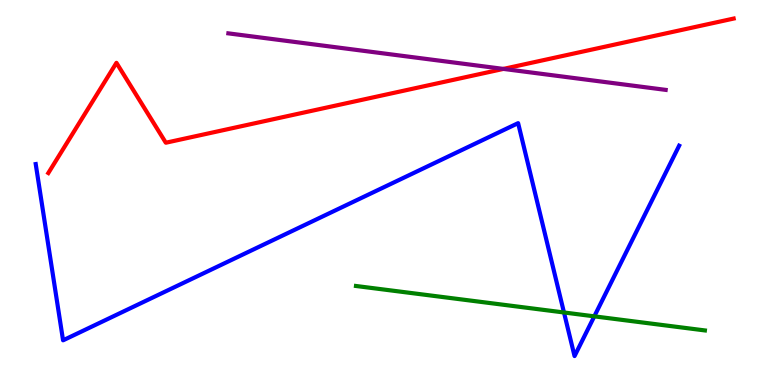[{'lines': ['blue', 'red'], 'intersections': []}, {'lines': ['green', 'red'], 'intersections': []}, {'lines': ['purple', 'red'], 'intersections': [{'x': 6.5, 'y': 8.21}]}, {'lines': ['blue', 'green'], 'intersections': [{'x': 7.28, 'y': 1.88}, {'x': 7.67, 'y': 1.78}]}, {'lines': ['blue', 'purple'], 'intersections': []}, {'lines': ['green', 'purple'], 'intersections': []}]